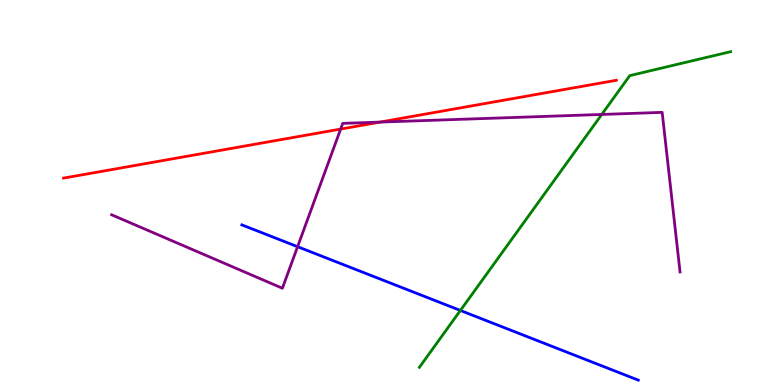[{'lines': ['blue', 'red'], 'intersections': []}, {'lines': ['green', 'red'], 'intersections': []}, {'lines': ['purple', 'red'], 'intersections': [{'x': 4.4, 'y': 6.65}, {'x': 4.9, 'y': 6.83}]}, {'lines': ['blue', 'green'], 'intersections': [{'x': 5.94, 'y': 1.94}]}, {'lines': ['blue', 'purple'], 'intersections': [{'x': 3.84, 'y': 3.59}]}, {'lines': ['green', 'purple'], 'intersections': [{'x': 7.76, 'y': 7.03}]}]